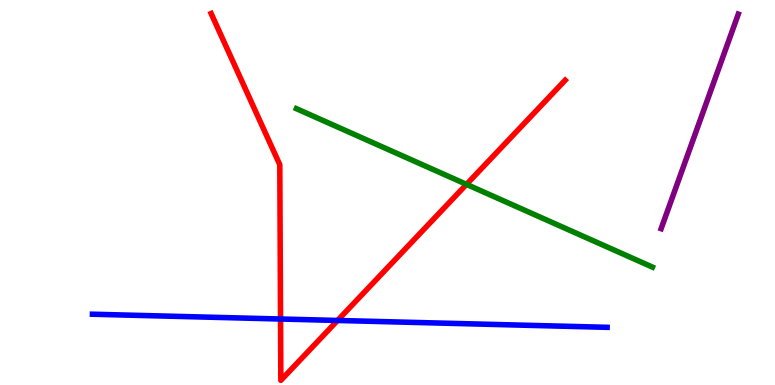[{'lines': ['blue', 'red'], 'intersections': [{'x': 3.62, 'y': 1.71}, {'x': 4.36, 'y': 1.68}]}, {'lines': ['green', 'red'], 'intersections': [{'x': 6.02, 'y': 5.21}]}, {'lines': ['purple', 'red'], 'intersections': []}, {'lines': ['blue', 'green'], 'intersections': []}, {'lines': ['blue', 'purple'], 'intersections': []}, {'lines': ['green', 'purple'], 'intersections': []}]